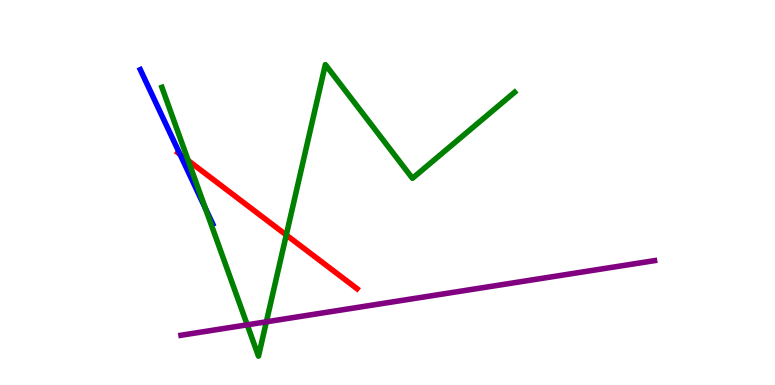[{'lines': ['blue', 'red'], 'intersections': [{'x': 2.32, 'y': 5.99}]}, {'lines': ['green', 'red'], 'intersections': [{'x': 2.43, 'y': 5.83}, {'x': 3.69, 'y': 3.9}]}, {'lines': ['purple', 'red'], 'intersections': []}, {'lines': ['blue', 'green'], 'intersections': [{'x': 2.65, 'y': 4.59}]}, {'lines': ['blue', 'purple'], 'intersections': []}, {'lines': ['green', 'purple'], 'intersections': [{'x': 3.19, 'y': 1.56}, {'x': 3.44, 'y': 1.64}]}]